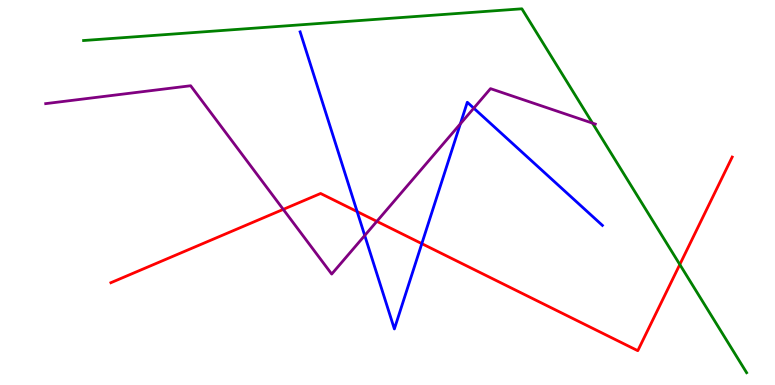[{'lines': ['blue', 'red'], 'intersections': [{'x': 4.61, 'y': 4.5}, {'x': 5.44, 'y': 3.67}]}, {'lines': ['green', 'red'], 'intersections': [{'x': 8.77, 'y': 3.13}]}, {'lines': ['purple', 'red'], 'intersections': [{'x': 3.65, 'y': 4.56}, {'x': 4.86, 'y': 4.25}]}, {'lines': ['blue', 'green'], 'intersections': []}, {'lines': ['blue', 'purple'], 'intersections': [{'x': 4.71, 'y': 3.88}, {'x': 5.94, 'y': 6.78}, {'x': 6.11, 'y': 7.19}]}, {'lines': ['green', 'purple'], 'intersections': [{'x': 7.64, 'y': 6.8}]}]